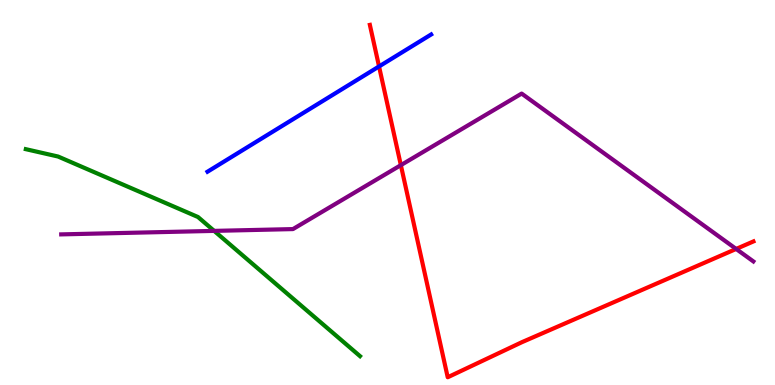[{'lines': ['blue', 'red'], 'intersections': [{'x': 4.89, 'y': 8.27}]}, {'lines': ['green', 'red'], 'intersections': []}, {'lines': ['purple', 'red'], 'intersections': [{'x': 5.17, 'y': 5.71}, {'x': 9.5, 'y': 3.53}]}, {'lines': ['blue', 'green'], 'intersections': []}, {'lines': ['blue', 'purple'], 'intersections': []}, {'lines': ['green', 'purple'], 'intersections': [{'x': 2.76, 'y': 4.0}]}]